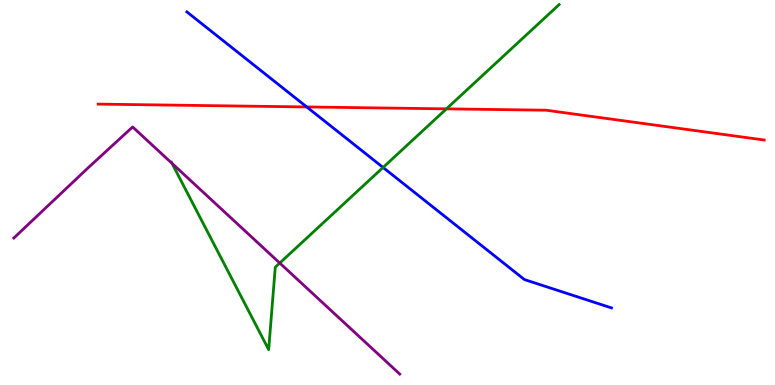[{'lines': ['blue', 'red'], 'intersections': [{'x': 3.96, 'y': 7.22}]}, {'lines': ['green', 'red'], 'intersections': [{'x': 5.76, 'y': 7.17}]}, {'lines': ['purple', 'red'], 'intersections': []}, {'lines': ['blue', 'green'], 'intersections': [{'x': 4.94, 'y': 5.65}]}, {'lines': ['blue', 'purple'], 'intersections': []}, {'lines': ['green', 'purple'], 'intersections': [{'x': 2.22, 'y': 5.76}, {'x': 3.61, 'y': 3.17}]}]